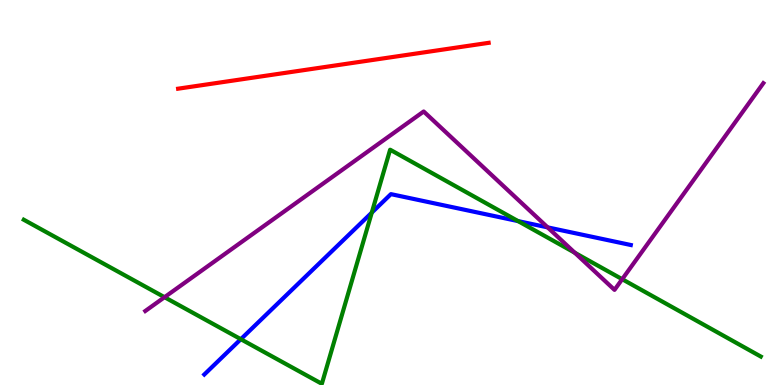[{'lines': ['blue', 'red'], 'intersections': []}, {'lines': ['green', 'red'], 'intersections': []}, {'lines': ['purple', 'red'], 'intersections': []}, {'lines': ['blue', 'green'], 'intersections': [{'x': 3.11, 'y': 1.19}, {'x': 4.8, 'y': 4.48}, {'x': 6.68, 'y': 4.26}]}, {'lines': ['blue', 'purple'], 'intersections': [{'x': 7.07, 'y': 4.09}]}, {'lines': ['green', 'purple'], 'intersections': [{'x': 2.12, 'y': 2.28}, {'x': 7.42, 'y': 3.44}, {'x': 8.03, 'y': 2.75}]}]